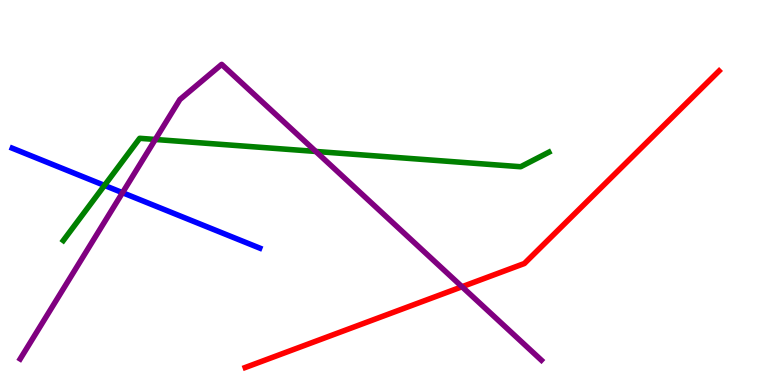[{'lines': ['blue', 'red'], 'intersections': []}, {'lines': ['green', 'red'], 'intersections': []}, {'lines': ['purple', 'red'], 'intersections': [{'x': 5.96, 'y': 2.55}]}, {'lines': ['blue', 'green'], 'intersections': [{'x': 1.35, 'y': 5.18}]}, {'lines': ['blue', 'purple'], 'intersections': [{'x': 1.58, 'y': 4.99}]}, {'lines': ['green', 'purple'], 'intersections': [{'x': 2.0, 'y': 6.38}, {'x': 4.07, 'y': 6.07}]}]